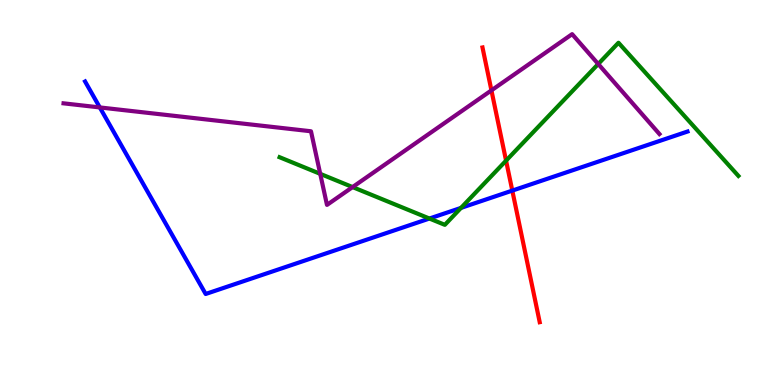[{'lines': ['blue', 'red'], 'intersections': [{'x': 6.61, 'y': 5.05}]}, {'lines': ['green', 'red'], 'intersections': [{'x': 6.53, 'y': 5.83}]}, {'lines': ['purple', 'red'], 'intersections': [{'x': 6.34, 'y': 7.65}]}, {'lines': ['blue', 'green'], 'intersections': [{'x': 5.54, 'y': 4.32}, {'x': 5.95, 'y': 4.6}]}, {'lines': ['blue', 'purple'], 'intersections': [{'x': 1.29, 'y': 7.21}]}, {'lines': ['green', 'purple'], 'intersections': [{'x': 4.13, 'y': 5.48}, {'x': 4.55, 'y': 5.14}, {'x': 7.72, 'y': 8.34}]}]